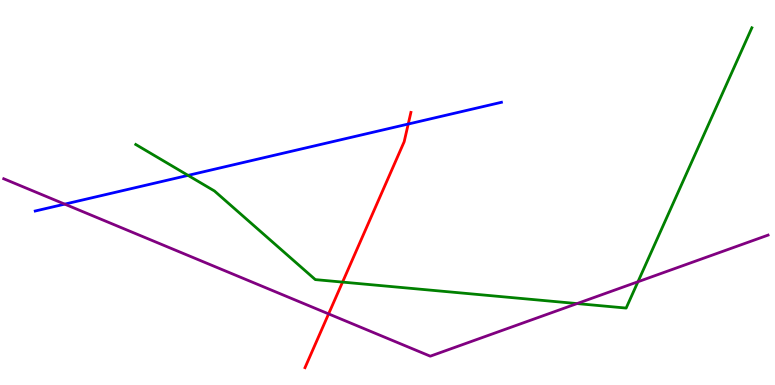[{'lines': ['blue', 'red'], 'intersections': [{'x': 5.27, 'y': 6.78}]}, {'lines': ['green', 'red'], 'intersections': [{'x': 4.42, 'y': 2.67}]}, {'lines': ['purple', 'red'], 'intersections': [{'x': 4.24, 'y': 1.85}]}, {'lines': ['blue', 'green'], 'intersections': [{'x': 2.43, 'y': 5.44}]}, {'lines': ['blue', 'purple'], 'intersections': [{'x': 0.835, 'y': 4.7}]}, {'lines': ['green', 'purple'], 'intersections': [{'x': 7.45, 'y': 2.12}, {'x': 8.23, 'y': 2.68}]}]